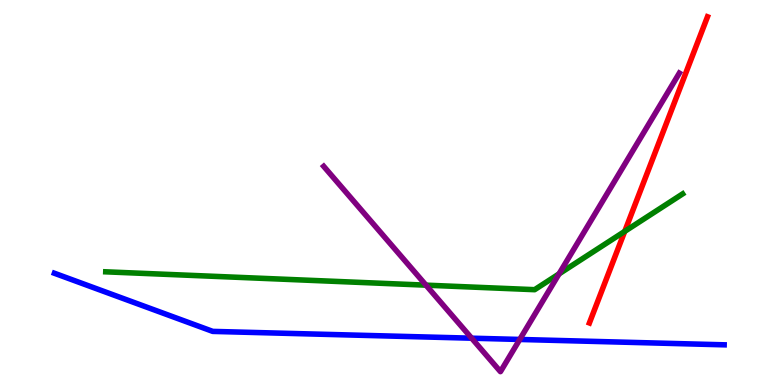[{'lines': ['blue', 'red'], 'intersections': []}, {'lines': ['green', 'red'], 'intersections': [{'x': 8.06, 'y': 3.99}]}, {'lines': ['purple', 'red'], 'intersections': []}, {'lines': ['blue', 'green'], 'intersections': []}, {'lines': ['blue', 'purple'], 'intersections': [{'x': 6.09, 'y': 1.22}, {'x': 6.71, 'y': 1.18}]}, {'lines': ['green', 'purple'], 'intersections': [{'x': 5.5, 'y': 2.59}, {'x': 7.21, 'y': 2.89}]}]